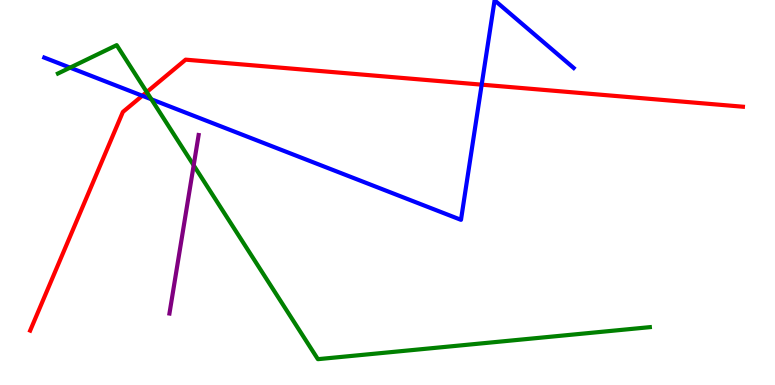[{'lines': ['blue', 'red'], 'intersections': [{'x': 1.84, 'y': 7.51}, {'x': 6.22, 'y': 7.8}]}, {'lines': ['green', 'red'], 'intersections': [{'x': 1.89, 'y': 7.61}]}, {'lines': ['purple', 'red'], 'intersections': []}, {'lines': ['blue', 'green'], 'intersections': [{'x': 0.904, 'y': 8.24}, {'x': 1.95, 'y': 7.42}]}, {'lines': ['blue', 'purple'], 'intersections': []}, {'lines': ['green', 'purple'], 'intersections': [{'x': 2.5, 'y': 5.71}]}]